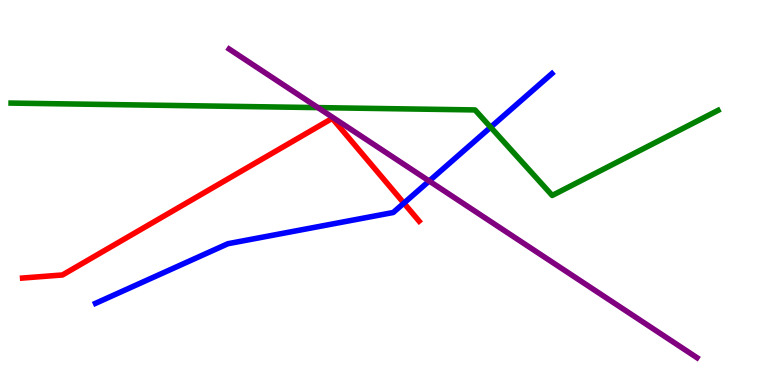[{'lines': ['blue', 'red'], 'intersections': [{'x': 5.21, 'y': 4.72}]}, {'lines': ['green', 'red'], 'intersections': []}, {'lines': ['purple', 'red'], 'intersections': []}, {'lines': ['blue', 'green'], 'intersections': [{'x': 6.33, 'y': 6.7}]}, {'lines': ['blue', 'purple'], 'intersections': [{'x': 5.54, 'y': 5.3}]}, {'lines': ['green', 'purple'], 'intersections': [{'x': 4.1, 'y': 7.2}]}]